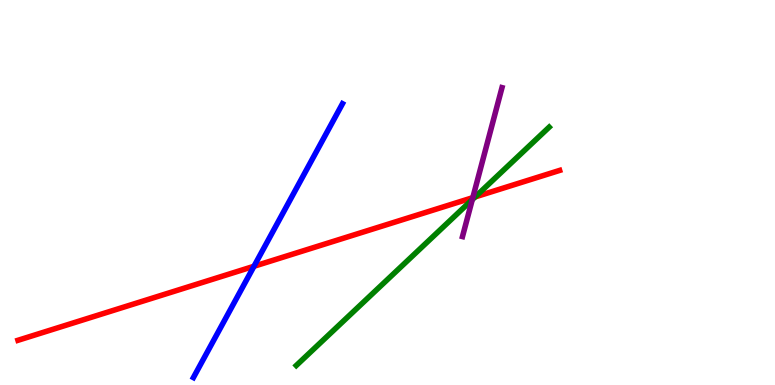[{'lines': ['blue', 'red'], 'intersections': [{'x': 3.28, 'y': 3.08}]}, {'lines': ['green', 'red'], 'intersections': [{'x': 6.13, 'y': 4.89}]}, {'lines': ['purple', 'red'], 'intersections': [{'x': 6.1, 'y': 4.87}]}, {'lines': ['blue', 'green'], 'intersections': []}, {'lines': ['blue', 'purple'], 'intersections': []}, {'lines': ['green', 'purple'], 'intersections': [{'x': 6.09, 'y': 4.82}]}]